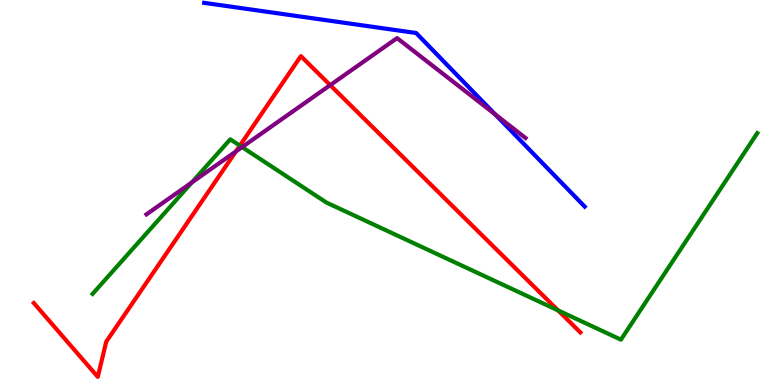[{'lines': ['blue', 'red'], 'intersections': []}, {'lines': ['green', 'red'], 'intersections': [{'x': 3.09, 'y': 6.22}, {'x': 7.2, 'y': 1.94}]}, {'lines': ['purple', 'red'], 'intersections': [{'x': 3.04, 'y': 6.07}, {'x': 4.26, 'y': 7.79}]}, {'lines': ['blue', 'green'], 'intersections': []}, {'lines': ['blue', 'purple'], 'intersections': [{'x': 6.39, 'y': 7.03}]}, {'lines': ['green', 'purple'], 'intersections': [{'x': 2.48, 'y': 5.26}, {'x': 3.12, 'y': 6.18}]}]